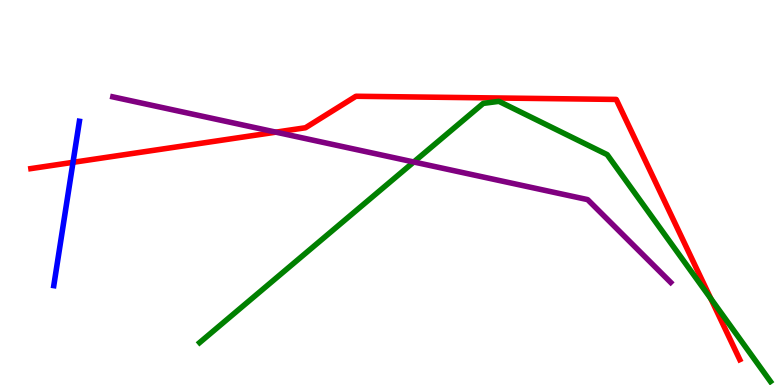[{'lines': ['blue', 'red'], 'intersections': [{'x': 0.942, 'y': 5.78}]}, {'lines': ['green', 'red'], 'intersections': [{'x': 9.17, 'y': 2.24}]}, {'lines': ['purple', 'red'], 'intersections': [{'x': 3.56, 'y': 6.57}]}, {'lines': ['blue', 'green'], 'intersections': []}, {'lines': ['blue', 'purple'], 'intersections': []}, {'lines': ['green', 'purple'], 'intersections': [{'x': 5.34, 'y': 5.79}]}]